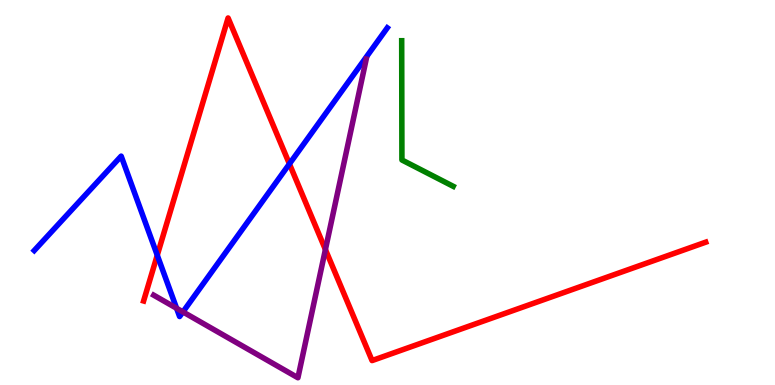[{'lines': ['blue', 'red'], 'intersections': [{'x': 2.03, 'y': 3.37}, {'x': 3.73, 'y': 5.74}]}, {'lines': ['green', 'red'], 'intersections': []}, {'lines': ['purple', 'red'], 'intersections': [{'x': 4.2, 'y': 3.52}]}, {'lines': ['blue', 'green'], 'intersections': []}, {'lines': ['blue', 'purple'], 'intersections': [{'x': 2.28, 'y': 1.99}, {'x': 2.36, 'y': 1.9}]}, {'lines': ['green', 'purple'], 'intersections': []}]